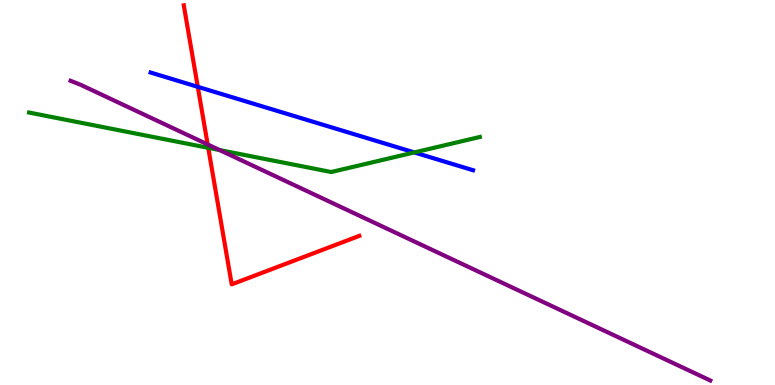[{'lines': ['blue', 'red'], 'intersections': [{'x': 2.55, 'y': 7.74}]}, {'lines': ['green', 'red'], 'intersections': [{'x': 2.69, 'y': 6.16}]}, {'lines': ['purple', 'red'], 'intersections': [{'x': 2.68, 'y': 6.25}]}, {'lines': ['blue', 'green'], 'intersections': [{'x': 5.35, 'y': 6.04}]}, {'lines': ['blue', 'purple'], 'intersections': []}, {'lines': ['green', 'purple'], 'intersections': [{'x': 2.83, 'y': 6.1}]}]